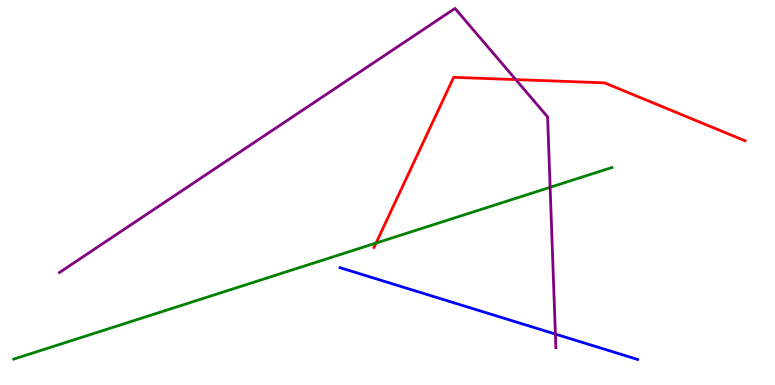[{'lines': ['blue', 'red'], 'intersections': []}, {'lines': ['green', 'red'], 'intersections': [{'x': 4.85, 'y': 3.69}]}, {'lines': ['purple', 'red'], 'intersections': [{'x': 6.66, 'y': 7.93}]}, {'lines': ['blue', 'green'], 'intersections': []}, {'lines': ['blue', 'purple'], 'intersections': [{'x': 7.17, 'y': 1.32}]}, {'lines': ['green', 'purple'], 'intersections': [{'x': 7.1, 'y': 5.13}]}]